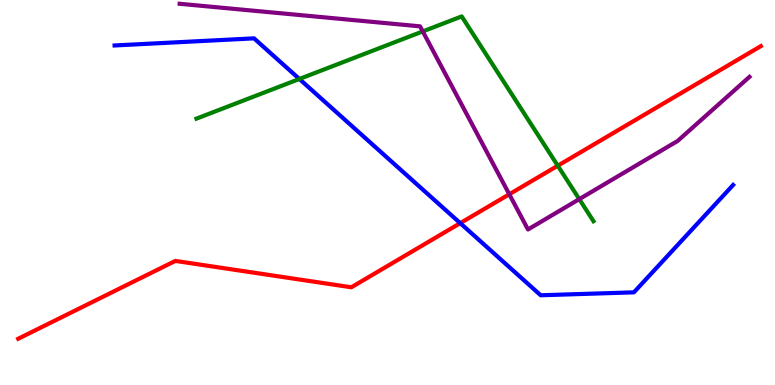[{'lines': ['blue', 'red'], 'intersections': [{'x': 5.94, 'y': 4.2}]}, {'lines': ['green', 'red'], 'intersections': [{'x': 7.2, 'y': 5.7}]}, {'lines': ['purple', 'red'], 'intersections': [{'x': 6.57, 'y': 4.95}]}, {'lines': ['blue', 'green'], 'intersections': [{'x': 3.86, 'y': 7.95}]}, {'lines': ['blue', 'purple'], 'intersections': []}, {'lines': ['green', 'purple'], 'intersections': [{'x': 5.46, 'y': 9.18}, {'x': 7.47, 'y': 4.83}]}]